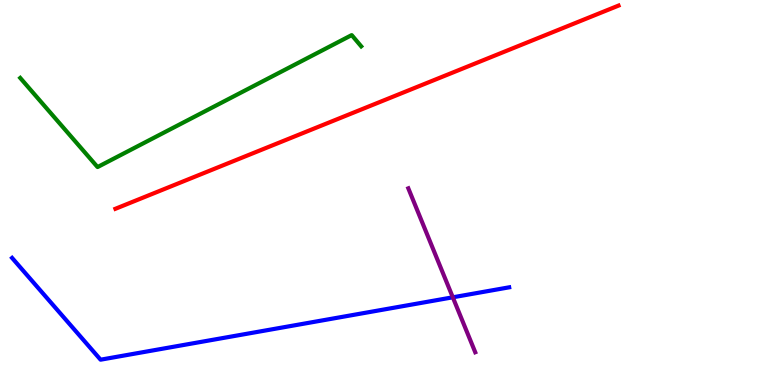[{'lines': ['blue', 'red'], 'intersections': []}, {'lines': ['green', 'red'], 'intersections': []}, {'lines': ['purple', 'red'], 'intersections': []}, {'lines': ['blue', 'green'], 'intersections': []}, {'lines': ['blue', 'purple'], 'intersections': [{'x': 5.84, 'y': 2.28}]}, {'lines': ['green', 'purple'], 'intersections': []}]